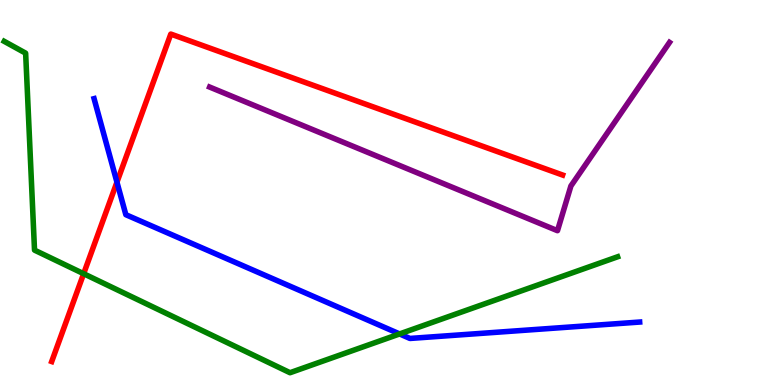[{'lines': ['blue', 'red'], 'intersections': [{'x': 1.51, 'y': 5.27}]}, {'lines': ['green', 'red'], 'intersections': [{'x': 1.08, 'y': 2.89}]}, {'lines': ['purple', 'red'], 'intersections': []}, {'lines': ['blue', 'green'], 'intersections': [{'x': 5.16, 'y': 1.33}]}, {'lines': ['blue', 'purple'], 'intersections': []}, {'lines': ['green', 'purple'], 'intersections': []}]